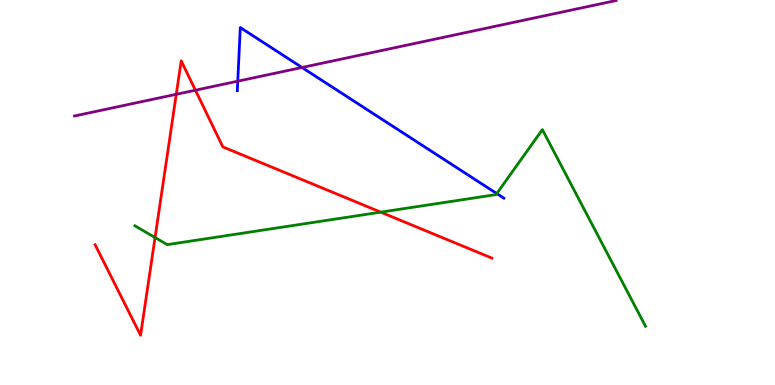[{'lines': ['blue', 'red'], 'intersections': []}, {'lines': ['green', 'red'], 'intersections': [{'x': 2.0, 'y': 3.83}, {'x': 4.91, 'y': 4.49}]}, {'lines': ['purple', 'red'], 'intersections': [{'x': 2.27, 'y': 7.55}, {'x': 2.52, 'y': 7.66}]}, {'lines': ['blue', 'green'], 'intersections': [{'x': 6.41, 'y': 4.97}]}, {'lines': ['blue', 'purple'], 'intersections': [{'x': 3.07, 'y': 7.89}, {'x': 3.9, 'y': 8.25}]}, {'lines': ['green', 'purple'], 'intersections': []}]